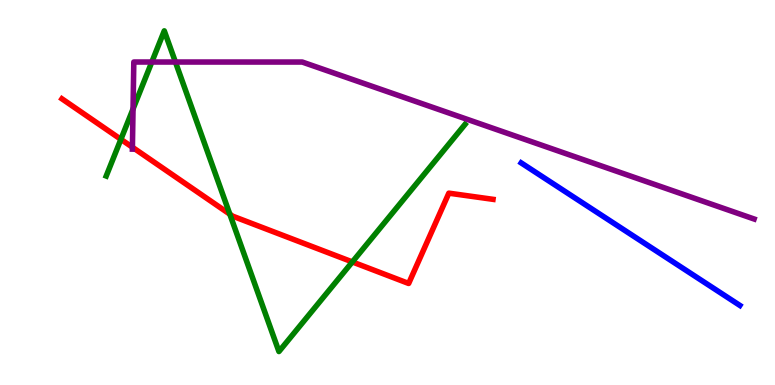[{'lines': ['blue', 'red'], 'intersections': []}, {'lines': ['green', 'red'], 'intersections': [{'x': 1.56, 'y': 6.38}, {'x': 2.97, 'y': 4.44}, {'x': 4.55, 'y': 3.2}]}, {'lines': ['purple', 'red'], 'intersections': [{'x': 1.71, 'y': 6.18}]}, {'lines': ['blue', 'green'], 'intersections': []}, {'lines': ['blue', 'purple'], 'intersections': []}, {'lines': ['green', 'purple'], 'intersections': [{'x': 1.72, 'y': 7.17}, {'x': 1.96, 'y': 8.39}, {'x': 2.26, 'y': 8.39}]}]